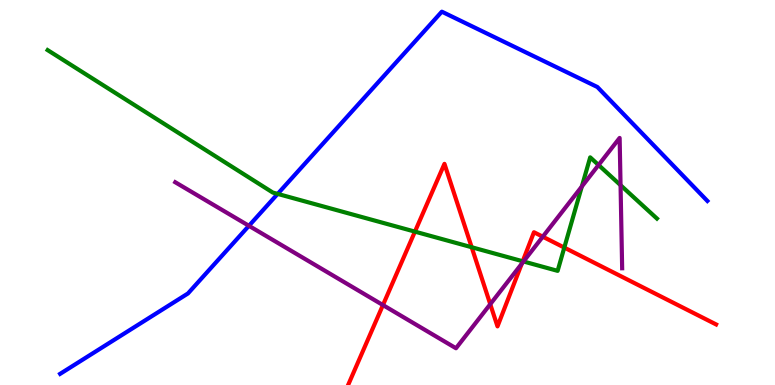[{'lines': ['blue', 'red'], 'intersections': []}, {'lines': ['green', 'red'], 'intersections': [{'x': 5.35, 'y': 3.98}, {'x': 6.09, 'y': 3.58}, {'x': 6.74, 'y': 3.21}, {'x': 7.28, 'y': 3.57}]}, {'lines': ['purple', 'red'], 'intersections': [{'x': 4.94, 'y': 2.08}, {'x': 6.33, 'y': 2.1}, {'x': 6.73, 'y': 3.15}, {'x': 7.0, 'y': 3.85}]}, {'lines': ['blue', 'green'], 'intersections': [{'x': 3.58, 'y': 4.96}]}, {'lines': ['blue', 'purple'], 'intersections': [{'x': 3.21, 'y': 4.14}]}, {'lines': ['green', 'purple'], 'intersections': [{'x': 6.75, 'y': 3.21}, {'x': 7.51, 'y': 5.16}, {'x': 7.72, 'y': 5.71}, {'x': 8.01, 'y': 5.19}]}]